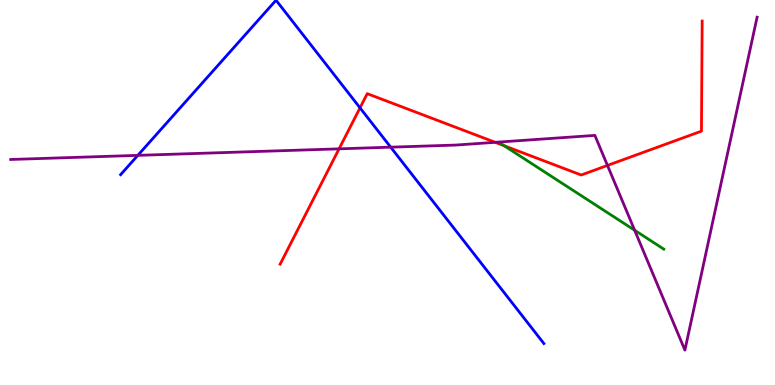[{'lines': ['blue', 'red'], 'intersections': [{'x': 4.65, 'y': 7.2}]}, {'lines': ['green', 'red'], 'intersections': [{'x': 6.5, 'y': 6.22}]}, {'lines': ['purple', 'red'], 'intersections': [{'x': 4.38, 'y': 6.13}, {'x': 6.39, 'y': 6.3}, {'x': 7.84, 'y': 5.7}]}, {'lines': ['blue', 'green'], 'intersections': []}, {'lines': ['blue', 'purple'], 'intersections': [{'x': 1.78, 'y': 5.96}, {'x': 5.04, 'y': 6.18}]}, {'lines': ['green', 'purple'], 'intersections': [{'x': 8.19, 'y': 4.02}]}]